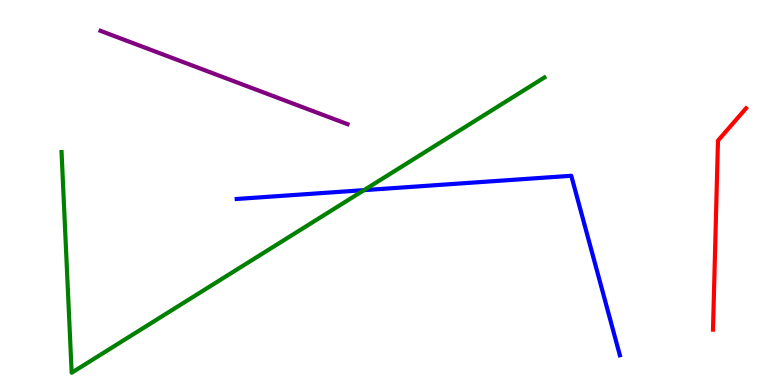[{'lines': ['blue', 'red'], 'intersections': []}, {'lines': ['green', 'red'], 'intersections': []}, {'lines': ['purple', 'red'], 'intersections': []}, {'lines': ['blue', 'green'], 'intersections': [{'x': 4.7, 'y': 5.06}]}, {'lines': ['blue', 'purple'], 'intersections': []}, {'lines': ['green', 'purple'], 'intersections': []}]